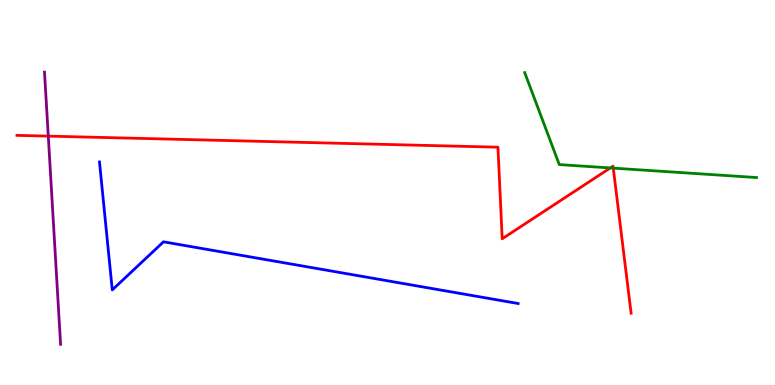[{'lines': ['blue', 'red'], 'intersections': []}, {'lines': ['green', 'red'], 'intersections': [{'x': 7.87, 'y': 5.64}, {'x': 7.91, 'y': 5.63}]}, {'lines': ['purple', 'red'], 'intersections': [{'x': 0.623, 'y': 6.46}]}, {'lines': ['blue', 'green'], 'intersections': []}, {'lines': ['blue', 'purple'], 'intersections': []}, {'lines': ['green', 'purple'], 'intersections': []}]